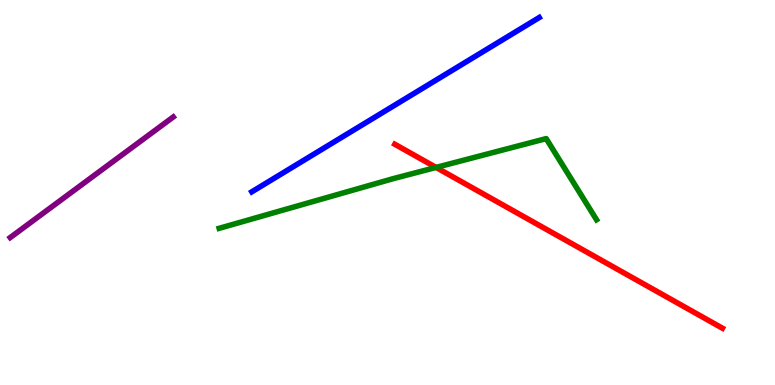[{'lines': ['blue', 'red'], 'intersections': []}, {'lines': ['green', 'red'], 'intersections': [{'x': 5.63, 'y': 5.65}]}, {'lines': ['purple', 'red'], 'intersections': []}, {'lines': ['blue', 'green'], 'intersections': []}, {'lines': ['blue', 'purple'], 'intersections': []}, {'lines': ['green', 'purple'], 'intersections': []}]